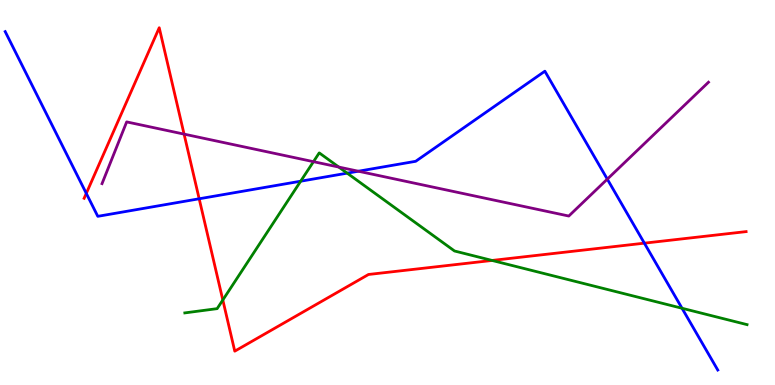[{'lines': ['blue', 'red'], 'intersections': [{'x': 1.11, 'y': 4.98}, {'x': 2.57, 'y': 4.84}, {'x': 8.31, 'y': 3.68}]}, {'lines': ['green', 'red'], 'intersections': [{'x': 2.88, 'y': 2.21}, {'x': 6.35, 'y': 3.24}]}, {'lines': ['purple', 'red'], 'intersections': [{'x': 2.38, 'y': 6.52}]}, {'lines': ['blue', 'green'], 'intersections': [{'x': 3.88, 'y': 5.29}, {'x': 4.48, 'y': 5.5}, {'x': 8.8, 'y': 1.99}]}, {'lines': ['blue', 'purple'], 'intersections': [{'x': 4.62, 'y': 5.55}, {'x': 7.84, 'y': 5.35}]}, {'lines': ['green', 'purple'], 'intersections': [{'x': 4.04, 'y': 5.8}, {'x': 4.37, 'y': 5.66}]}]